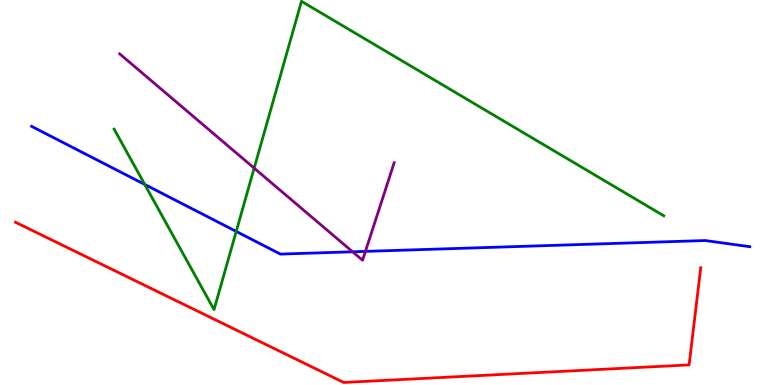[{'lines': ['blue', 'red'], 'intersections': []}, {'lines': ['green', 'red'], 'intersections': []}, {'lines': ['purple', 'red'], 'intersections': []}, {'lines': ['blue', 'green'], 'intersections': [{'x': 1.87, 'y': 5.21}, {'x': 3.05, 'y': 3.99}]}, {'lines': ['blue', 'purple'], 'intersections': [{'x': 4.55, 'y': 3.46}, {'x': 4.72, 'y': 3.47}]}, {'lines': ['green', 'purple'], 'intersections': [{'x': 3.28, 'y': 5.63}]}]